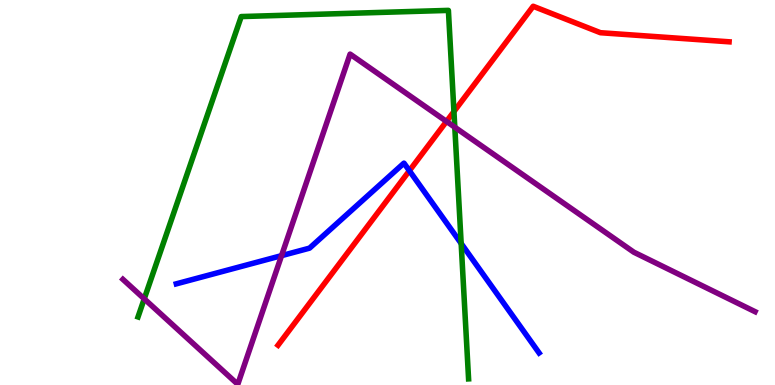[{'lines': ['blue', 'red'], 'intersections': [{'x': 5.28, 'y': 5.57}]}, {'lines': ['green', 'red'], 'intersections': [{'x': 5.86, 'y': 7.1}]}, {'lines': ['purple', 'red'], 'intersections': [{'x': 5.76, 'y': 6.85}]}, {'lines': ['blue', 'green'], 'intersections': [{'x': 5.95, 'y': 3.68}]}, {'lines': ['blue', 'purple'], 'intersections': [{'x': 3.63, 'y': 3.36}]}, {'lines': ['green', 'purple'], 'intersections': [{'x': 1.86, 'y': 2.24}, {'x': 5.87, 'y': 6.7}]}]